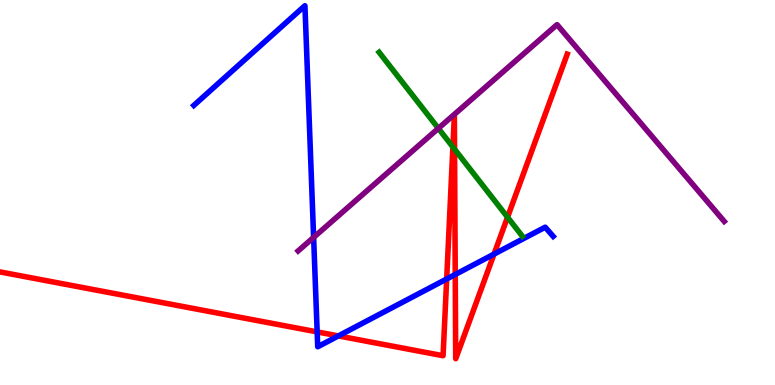[{'lines': ['blue', 'red'], 'intersections': [{'x': 4.09, 'y': 1.38}, {'x': 4.37, 'y': 1.27}, {'x': 5.76, 'y': 2.75}, {'x': 5.87, 'y': 2.87}, {'x': 6.37, 'y': 3.4}]}, {'lines': ['green', 'red'], 'intersections': [{'x': 5.84, 'y': 6.18}, {'x': 5.87, 'y': 6.13}, {'x': 6.55, 'y': 4.36}]}, {'lines': ['purple', 'red'], 'intersections': []}, {'lines': ['blue', 'green'], 'intersections': []}, {'lines': ['blue', 'purple'], 'intersections': [{'x': 4.05, 'y': 3.83}]}, {'lines': ['green', 'purple'], 'intersections': [{'x': 5.66, 'y': 6.67}]}]